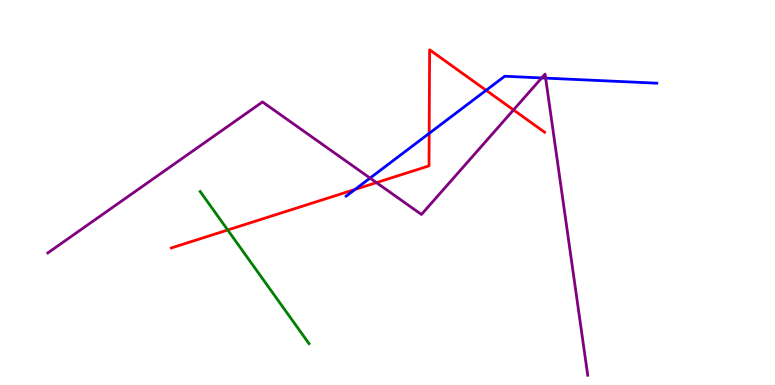[{'lines': ['blue', 'red'], 'intersections': [{'x': 4.58, 'y': 5.08}, {'x': 5.54, 'y': 6.54}, {'x': 6.27, 'y': 7.65}]}, {'lines': ['green', 'red'], 'intersections': [{'x': 2.94, 'y': 4.03}]}, {'lines': ['purple', 'red'], 'intersections': [{'x': 4.86, 'y': 5.26}, {'x': 6.63, 'y': 7.15}]}, {'lines': ['blue', 'green'], 'intersections': []}, {'lines': ['blue', 'purple'], 'intersections': [{'x': 4.77, 'y': 5.37}, {'x': 6.99, 'y': 7.98}, {'x': 7.04, 'y': 7.97}]}, {'lines': ['green', 'purple'], 'intersections': []}]